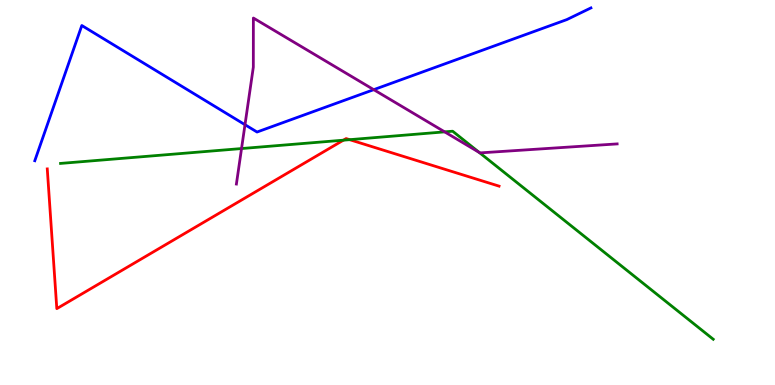[{'lines': ['blue', 'red'], 'intersections': []}, {'lines': ['green', 'red'], 'intersections': [{'x': 4.43, 'y': 6.36}, {'x': 4.51, 'y': 6.37}]}, {'lines': ['purple', 'red'], 'intersections': []}, {'lines': ['blue', 'green'], 'intersections': []}, {'lines': ['blue', 'purple'], 'intersections': [{'x': 3.16, 'y': 6.76}, {'x': 4.82, 'y': 7.67}]}, {'lines': ['green', 'purple'], 'intersections': [{'x': 3.12, 'y': 6.14}, {'x': 5.74, 'y': 6.58}, {'x': 6.18, 'y': 6.04}]}]